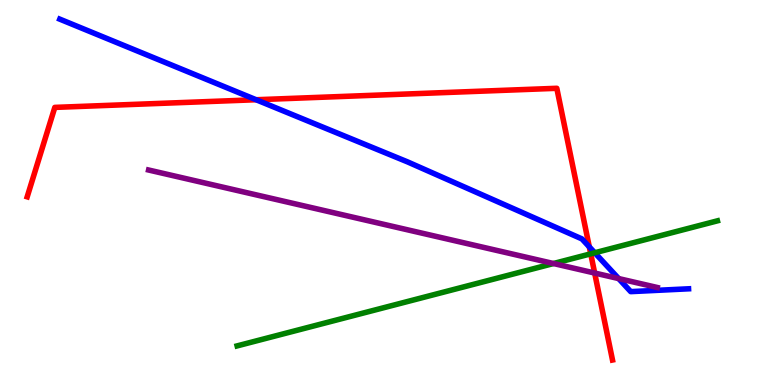[{'lines': ['blue', 'red'], 'intersections': [{'x': 3.3, 'y': 7.41}, {'x': 7.6, 'y': 3.59}]}, {'lines': ['green', 'red'], 'intersections': [{'x': 7.62, 'y': 3.41}]}, {'lines': ['purple', 'red'], 'intersections': [{'x': 7.67, 'y': 2.91}]}, {'lines': ['blue', 'green'], 'intersections': [{'x': 7.67, 'y': 3.43}]}, {'lines': ['blue', 'purple'], 'intersections': [{'x': 7.98, 'y': 2.76}]}, {'lines': ['green', 'purple'], 'intersections': [{'x': 7.14, 'y': 3.16}]}]